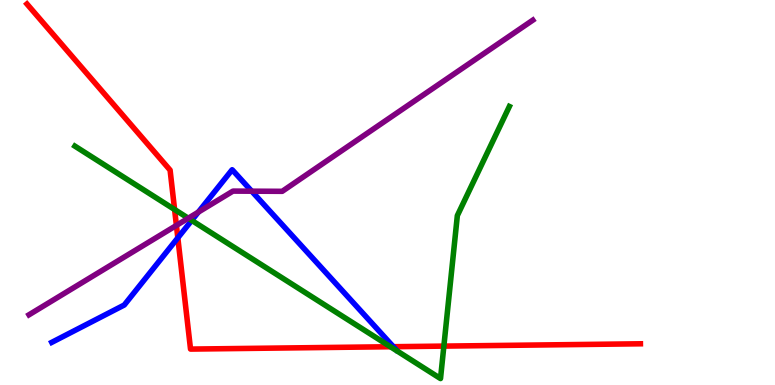[{'lines': ['blue', 'red'], 'intersections': [{'x': 2.29, 'y': 3.82}, {'x': 5.08, 'y': 0.995}]}, {'lines': ['green', 'red'], 'intersections': [{'x': 2.25, 'y': 4.56}, {'x': 5.04, 'y': 0.994}, {'x': 5.73, 'y': 1.01}]}, {'lines': ['purple', 'red'], 'intersections': [{'x': 2.28, 'y': 4.15}]}, {'lines': ['blue', 'green'], 'intersections': [{'x': 2.47, 'y': 4.28}]}, {'lines': ['blue', 'purple'], 'intersections': [{'x': 2.56, 'y': 4.49}, {'x': 3.25, 'y': 5.03}]}, {'lines': ['green', 'purple'], 'intersections': [{'x': 2.43, 'y': 4.33}]}]